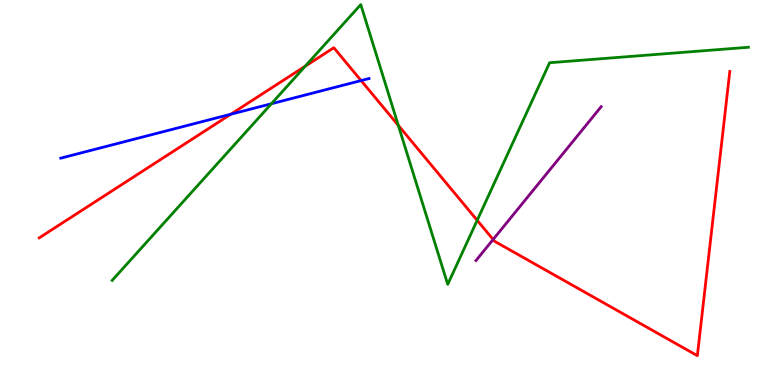[{'lines': ['blue', 'red'], 'intersections': [{'x': 2.98, 'y': 7.03}, {'x': 4.66, 'y': 7.91}]}, {'lines': ['green', 'red'], 'intersections': [{'x': 3.94, 'y': 8.28}, {'x': 5.14, 'y': 6.74}, {'x': 6.16, 'y': 4.28}]}, {'lines': ['purple', 'red'], 'intersections': [{'x': 6.36, 'y': 3.78}]}, {'lines': ['blue', 'green'], 'intersections': [{'x': 3.5, 'y': 7.31}]}, {'lines': ['blue', 'purple'], 'intersections': []}, {'lines': ['green', 'purple'], 'intersections': []}]